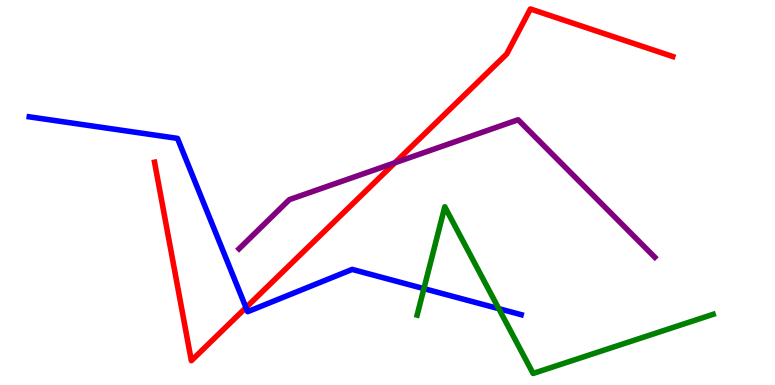[{'lines': ['blue', 'red'], 'intersections': [{'x': 3.17, 'y': 2.01}]}, {'lines': ['green', 'red'], 'intersections': []}, {'lines': ['purple', 'red'], 'intersections': [{'x': 5.09, 'y': 5.77}]}, {'lines': ['blue', 'green'], 'intersections': [{'x': 5.47, 'y': 2.5}, {'x': 6.44, 'y': 1.98}]}, {'lines': ['blue', 'purple'], 'intersections': []}, {'lines': ['green', 'purple'], 'intersections': []}]